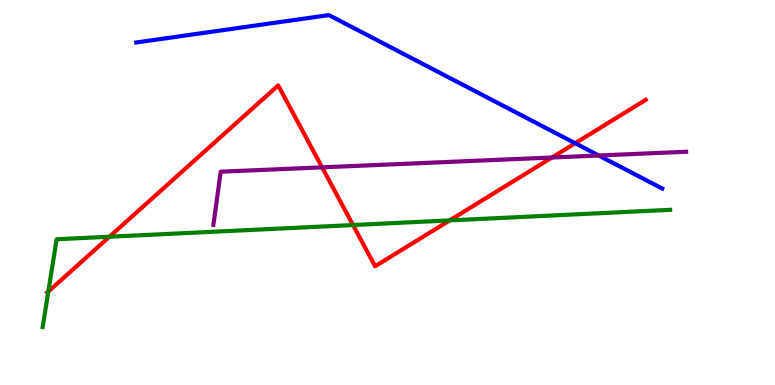[{'lines': ['blue', 'red'], 'intersections': [{'x': 7.42, 'y': 6.28}]}, {'lines': ['green', 'red'], 'intersections': [{'x': 0.623, 'y': 2.43}, {'x': 1.41, 'y': 3.85}, {'x': 4.56, 'y': 4.15}, {'x': 5.8, 'y': 4.28}]}, {'lines': ['purple', 'red'], 'intersections': [{'x': 4.16, 'y': 5.65}, {'x': 7.12, 'y': 5.91}]}, {'lines': ['blue', 'green'], 'intersections': []}, {'lines': ['blue', 'purple'], 'intersections': [{'x': 7.73, 'y': 5.96}]}, {'lines': ['green', 'purple'], 'intersections': []}]